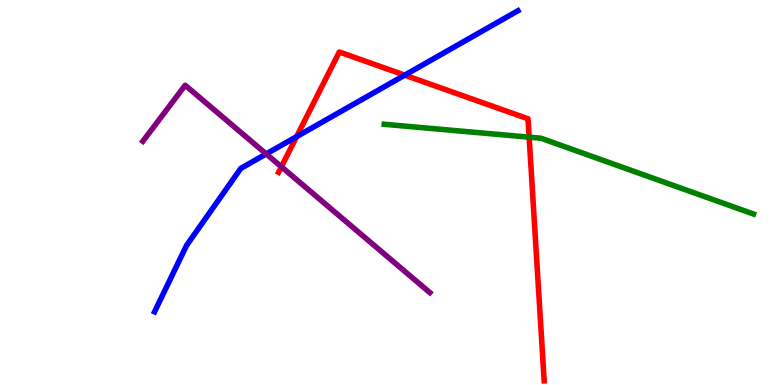[{'lines': ['blue', 'red'], 'intersections': [{'x': 3.83, 'y': 6.45}, {'x': 5.22, 'y': 8.05}]}, {'lines': ['green', 'red'], 'intersections': [{'x': 6.83, 'y': 6.44}]}, {'lines': ['purple', 'red'], 'intersections': [{'x': 3.63, 'y': 5.67}]}, {'lines': ['blue', 'green'], 'intersections': []}, {'lines': ['blue', 'purple'], 'intersections': [{'x': 3.44, 'y': 6.0}]}, {'lines': ['green', 'purple'], 'intersections': []}]